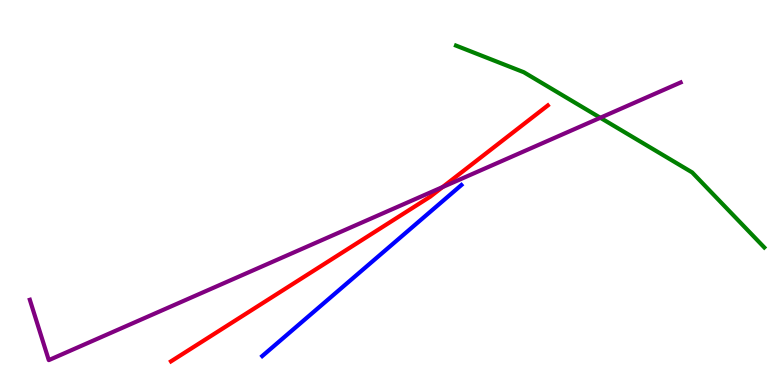[{'lines': ['blue', 'red'], 'intersections': []}, {'lines': ['green', 'red'], 'intersections': []}, {'lines': ['purple', 'red'], 'intersections': [{'x': 5.71, 'y': 5.14}]}, {'lines': ['blue', 'green'], 'intersections': []}, {'lines': ['blue', 'purple'], 'intersections': []}, {'lines': ['green', 'purple'], 'intersections': [{'x': 7.75, 'y': 6.94}]}]